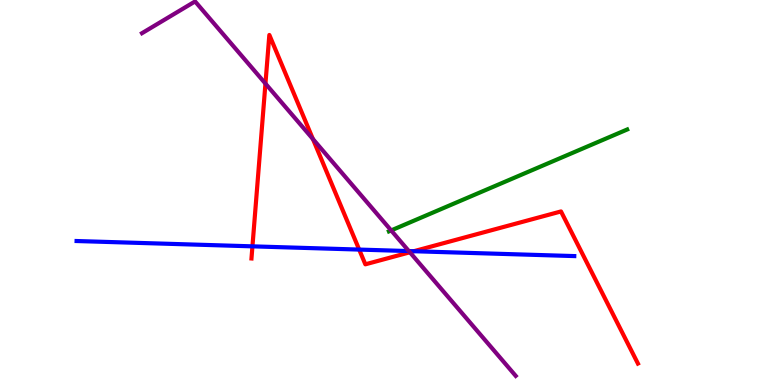[{'lines': ['blue', 'red'], 'intersections': [{'x': 3.26, 'y': 3.6}, {'x': 4.63, 'y': 3.52}, {'x': 5.34, 'y': 3.47}]}, {'lines': ['green', 'red'], 'intersections': []}, {'lines': ['purple', 'red'], 'intersections': [{'x': 3.43, 'y': 7.83}, {'x': 4.04, 'y': 6.39}, {'x': 5.29, 'y': 3.45}]}, {'lines': ['blue', 'green'], 'intersections': []}, {'lines': ['blue', 'purple'], 'intersections': [{'x': 5.28, 'y': 3.48}]}, {'lines': ['green', 'purple'], 'intersections': [{'x': 5.05, 'y': 4.02}]}]